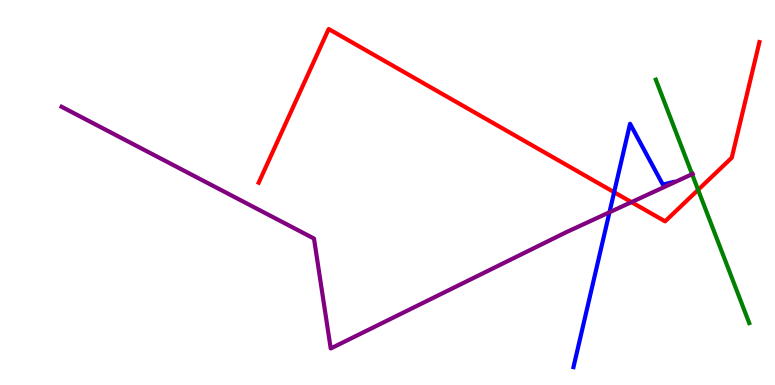[{'lines': ['blue', 'red'], 'intersections': [{'x': 7.92, 'y': 5.01}]}, {'lines': ['green', 'red'], 'intersections': [{'x': 9.01, 'y': 5.07}]}, {'lines': ['purple', 'red'], 'intersections': [{'x': 8.15, 'y': 4.75}]}, {'lines': ['blue', 'green'], 'intersections': []}, {'lines': ['blue', 'purple'], 'intersections': [{'x': 7.86, 'y': 4.49}]}, {'lines': ['green', 'purple'], 'intersections': [{'x': 8.93, 'y': 5.48}]}]